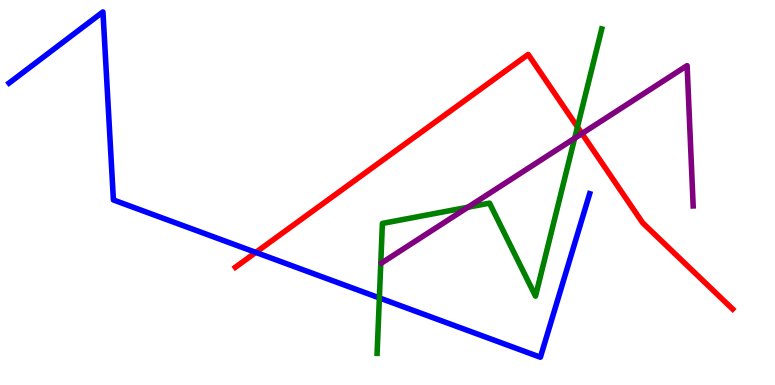[{'lines': ['blue', 'red'], 'intersections': [{'x': 3.3, 'y': 3.44}]}, {'lines': ['green', 'red'], 'intersections': [{'x': 7.45, 'y': 6.7}]}, {'lines': ['purple', 'red'], 'intersections': [{'x': 7.51, 'y': 6.53}]}, {'lines': ['blue', 'green'], 'intersections': [{'x': 4.9, 'y': 2.26}]}, {'lines': ['blue', 'purple'], 'intersections': []}, {'lines': ['green', 'purple'], 'intersections': [{'x': 6.04, 'y': 4.62}, {'x': 7.41, 'y': 6.41}]}]